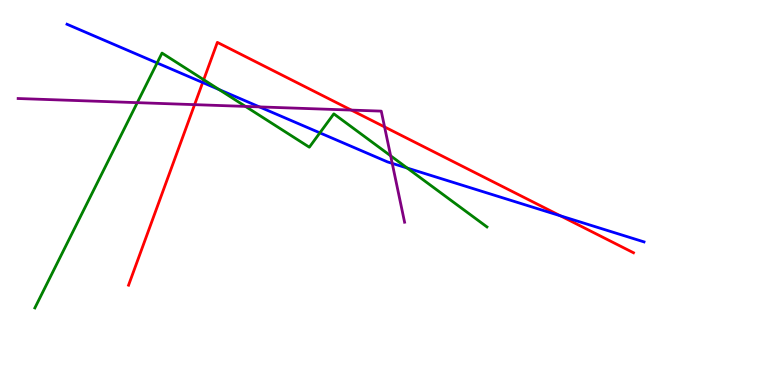[{'lines': ['blue', 'red'], 'intersections': [{'x': 2.62, 'y': 7.86}, {'x': 7.23, 'y': 4.39}]}, {'lines': ['green', 'red'], 'intersections': [{'x': 2.63, 'y': 7.93}]}, {'lines': ['purple', 'red'], 'intersections': [{'x': 2.51, 'y': 7.28}, {'x': 4.53, 'y': 7.14}, {'x': 4.96, 'y': 6.7}]}, {'lines': ['blue', 'green'], 'intersections': [{'x': 2.03, 'y': 8.37}, {'x': 2.83, 'y': 7.67}, {'x': 4.13, 'y': 6.55}, {'x': 5.25, 'y': 5.64}]}, {'lines': ['blue', 'purple'], 'intersections': [{'x': 3.35, 'y': 7.22}, {'x': 5.06, 'y': 5.76}]}, {'lines': ['green', 'purple'], 'intersections': [{'x': 1.77, 'y': 7.33}, {'x': 3.17, 'y': 7.24}, {'x': 5.04, 'y': 5.95}]}]